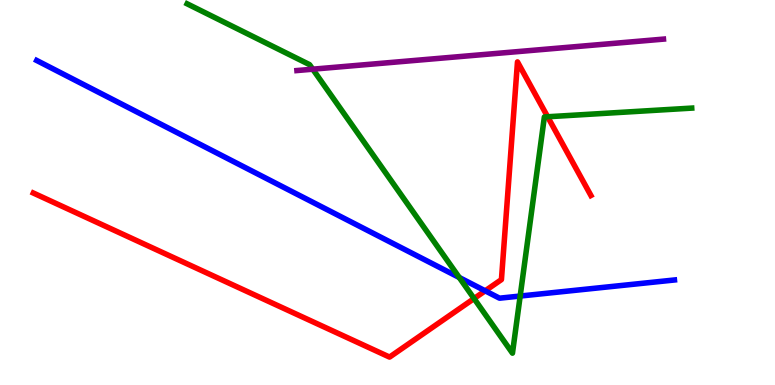[{'lines': ['blue', 'red'], 'intersections': [{'x': 6.26, 'y': 2.45}]}, {'lines': ['green', 'red'], 'intersections': [{'x': 6.12, 'y': 2.25}, {'x': 7.07, 'y': 6.97}]}, {'lines': ['purple', 'red'], 'intersections': []}, {'lines': ['blue', 'green'], 'intersections': [{'x': 5.93, 'y': 2.79}, {'x': 6.71, 'y': 2.31}]}, {'lines': ['blue', 'purple'], 'intersections': []}, {'lines': ['green', 'purple'], 'intersections': [{'x': 4.04, 'y': 8.2}]}]